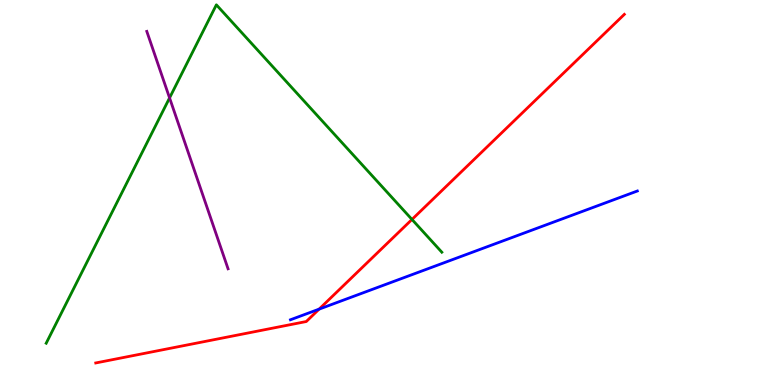[{'lines': ['blue', 'red'], 'intersections': [{'x': 4.12, 'y': 1.97}]}, {'lines': ['green', 'red'], 'intersections': [{'x': 5.32, 'y': 4.3}]}, {'lines': ['purple', 'red'], 'intersections': []}, {'lines': ['blue', 'green'], 'intersections': []}, {'lines': ['blue', 'purple'], 'intersections': []}, {'lines': ['green', 'purple'], 'intersections': [{'x': 2.19, 'y': 7.46}]}]